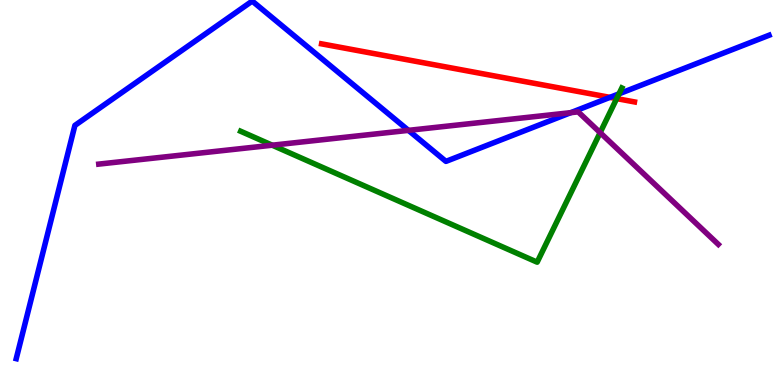[{'lines': ['blue', 'red'], 'intersections': [{'x': 7.87, 'y': 7.47}]}, {'lines': ['green', 'red'], 'intersections': [{'x': 7.96, 'y': 7.44}]}, {'lines': ['purple', 'red'], 'intersections': []}, {'lines': ['blue', 'green'], 'intersections': [{'x': 7.99, 'y': 7.56}]}, {'lines': ['blue', 'purple'], 'intersections': [{'x': 5.27, 'y': 6.61}, {'x': 7.36, 'y': 7.07}]}, {'lines': ['green', 'purple'], 'intersections': [{'x': 3.51, 'y': 6.23}, {'x': 7.74, 'y': 6.55}]}]